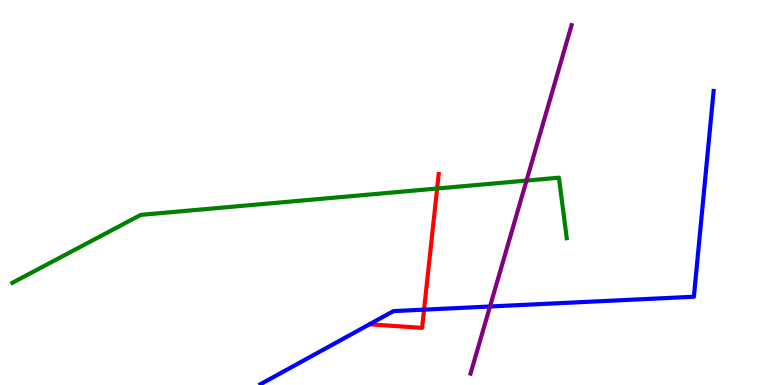[{'lines': ['blue', 'red'], 'intersections': [{'x': 5.47, 'y': 1.96}]}, {'lines': ['green', 'red'], 'intersections': [{'x': 5.64, 'y': 5.1}]}, {'lines': ['purple', 'red'], 'intersections': []}, {'lines': ['blue', 'green'], 'intersections': []}, {'lines': ['blue', 'purple'], 'intersections': [{'x': 6.32, 'y': 2.04}]}, {'lines': ['green', 'purple'], 'intersections': [{'x': 6.79, 'y': 5.31}]}]